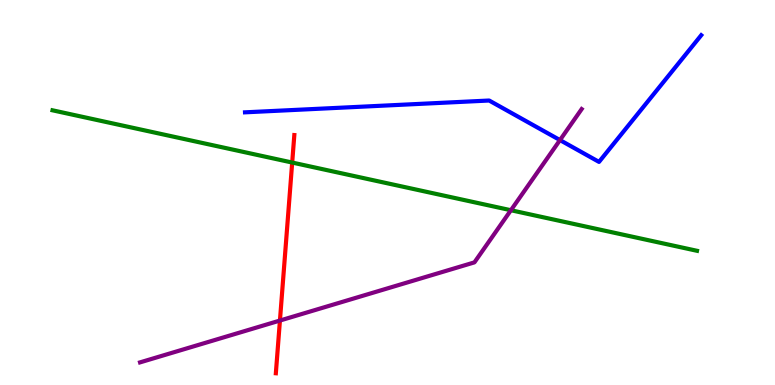[{'lines': ['blue', 'red'], 'intersections': []}, {'lines': ['green', 'red'], 'intersections': [{'x': 3.77, 'y': 5.78}]}, {'lines': ['purple', 'red'], 'intersections': [{'x': 3.61, 'y': 1.67}]}, {'lines': ['blue', 'green'], 'intersections': []}, {'lines': ['blue', 'purple'], 'intersections': [{'x': 7.23, 'y': 6.36}]}, {'lines': ['green', 'purple'], 'intersections': [{'x': 6.59, 'y': 4.54}]}]